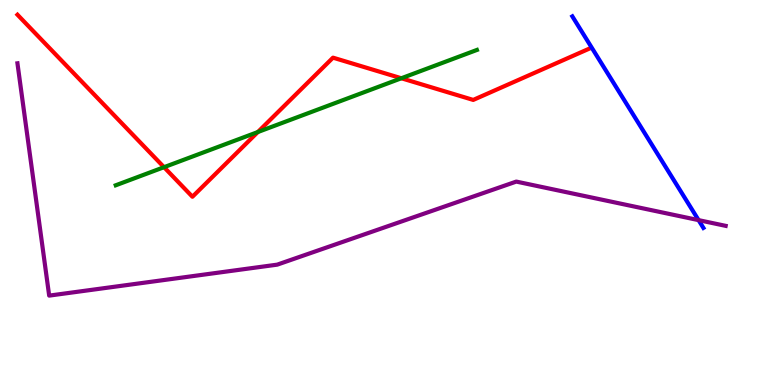[{'lines': ['blue', 'red'], 'intersections': []}, {'lines': ['green', 'red'], 'intersections': [{'x': 2.12, 'y': 5.66}, {'x': 3.33, 'y': 6.57}, {'x': 5.18, 'y': 7.97}]}, {'lines': ['purple', 'red'], 'intersections': []}, {'lines': ['blue', 'green'], 'intersections': []}, {'lines': ['blue', 'purple'], 'intersections': [{'x': 9.01, 'y': 4.28}]}, {'lines': ['green', 'purple'], 'intersections': []}]